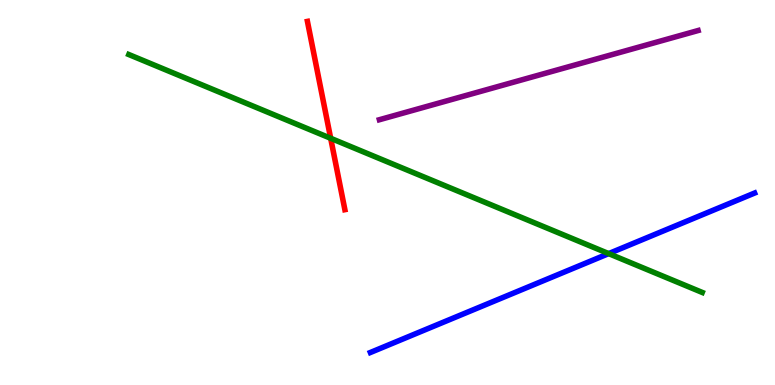[{'lines': ['blue', 'red'], 'intersections': []}, {'lines': ['green', 'red'], 'intersections': [{'x': 4.27, 'y': 6.41}]}, {'lines': ['purple', 'red'], 'intersections': []}, {'lines': ['blue', 'green'], 'intersections': [{'x': 7.85, 'y': 3.41}]}, {'lines': ['blue', 'purple'], 'intersections': []}, {'lines': ['green', 'purple'], 'intersections': []}]